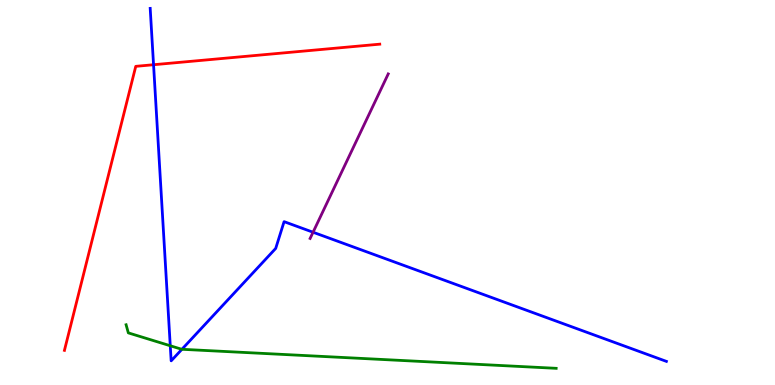[{'lines': ['blue', 'red'], 'intersections': [{'x': 1.98, 'y': 8.32}]}, {'lines': ['green', 'red'], 'intersections': []}, {'lines': ['purple', 'red'], 'intersections': []}, {'lines': ['blue', 'green'], 'intersections': [{'x': 2.2, 'y': 1.02}, {'x': 2.35, 'y': 0.928}]}, {'lines': ['blue', 'purple'], 'intersections': [{'x': 4.04, 'y': 3.97}]}, {'lines': ['green', 'purple'], 'intersections': []}]